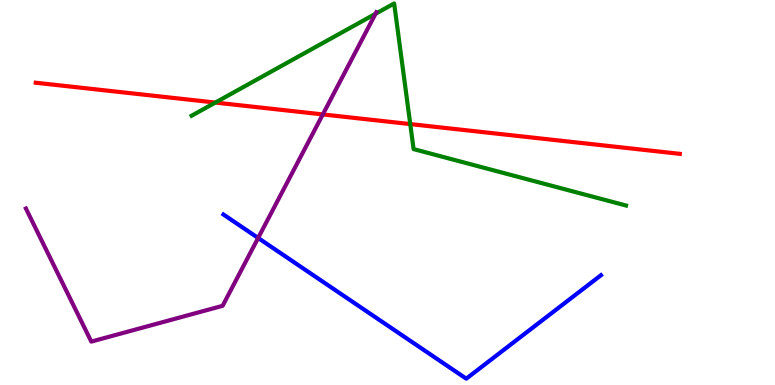[{'lines': ['blue', 'red'], 'intersections': []}, {'lines': ['green', 'red'], 'intersections': [{'x': 2.78, 'y': 7.34}, {'x': 5.29, 'y': 6.78}]}, {'lines': ['purple', 'red'], 'intersections': [{'x': 4.17, 'y': 7.03}]}, {'lines': ['blue', 'green'], 'intersections': []}, {'lines': ['blue', 'purple'], 'intersections': [{'x': 3.33, 'y': 3.82}]}, {'lines': ['green', 'purple'], 'intersections': [{'x': 4.85, 'y': 9.64}]}]